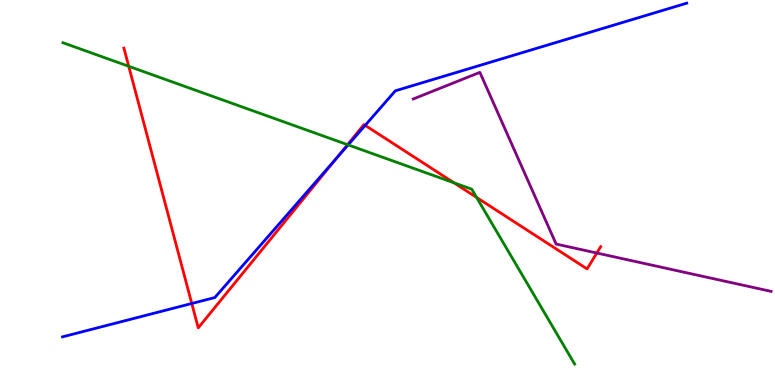[{'lines': ['blue', 'red'], 'intersections': [{'x': 2.47, 'y': 2.12}, {'x': 4.34, 'y': 5.89}, {'x': 4.71, 'y': 6.74}]}, {'lines': ['green', 'red'], 'intersections': [{'x': 1.66, 'y': 8.28}, {'x': 4.48, 'y': 6.24}, {'x': 5.86, 'y': 5.25}, {'x': 6.15, 'y': 4.87}]}, {'lines': ['purple', 'red'], 'intersections': [{'x': 7.7, 'y': 3.43}]}, {'lines': ['blue', 'green'], 'intersections': [{'x': 4.49, 'y': 6.24}]}, {'lines': ['blue', 'purple'], 'intersections': []}, {'lines': ['green', 'purple'], 'intersections': []}]